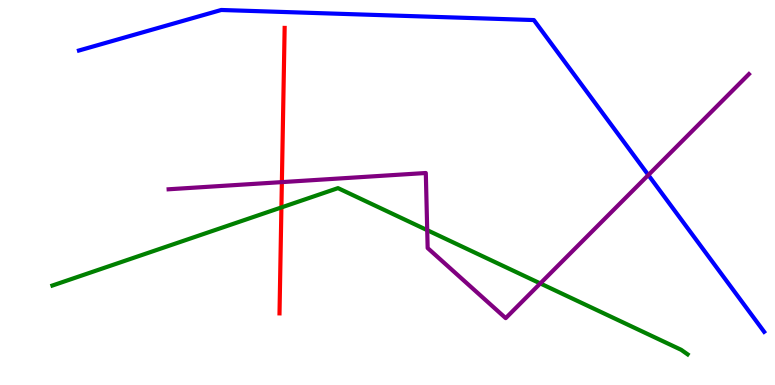[{'lines': ['blue', 'red'], 'intersections': []}, {'lines': ['green', 'red'], 'intersections': [{'x': 3.63, 'y': 4.61}]}, {'lines': ['purple', 'red'], 'intersections': [{'x': 3.64, 'y': 5.27}]}, {'lines': ['blue', 'green'], 'intersections': []}, {'lines': ['blue', 'purple'], 'intersections': [{'x': 8.37, 'y': 5.45}]}, {'lines': ['green', 'purple'], 'intersections': [{'x': 5.51, 'y': 4.02}, {'x': 6.97, 'y': 2.64}]}]